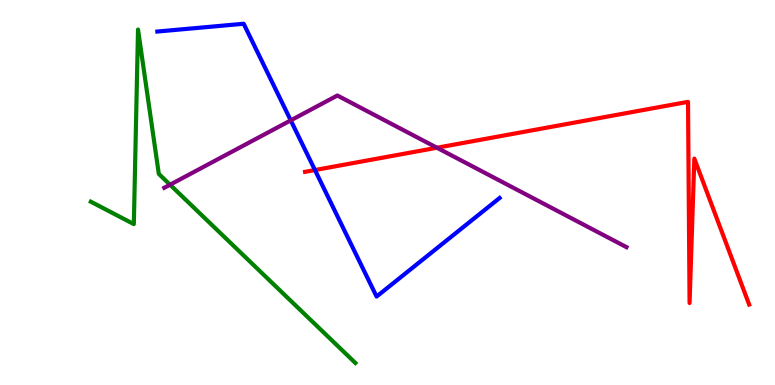[{'lines': ['blue', 'red'], 'intersections': [{'x': 4.06, 'y': 5.58}]}, {'lines': ['green', 'red'], 'intersections': []}, {'lines': ['purple', 'red'], 'intersections': [{'x': 5.64, 'y': 6.16}]}, {'lines': ['blue', 'green'], 'intersections': []}, {'lines': ['blue', 'purple'], 'intersections': [{'x': 3.75, 'y': 6.87}]}, {'lines': ['green', 'purple'], 'intersections': [{'x': 2.19, 'y': 5.2}]}]